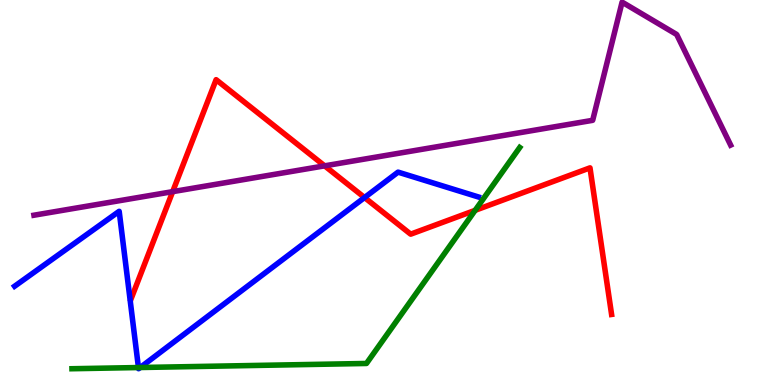[{'lines': ['blue', 'red'], 'intersections': [{'x': 4.7, 'y': 4.87}]}, {'lines': ['green', 'red'], 'intersections': [{'x': 6.13, 'y': 4.54}]}, {'lines': ['purple', 'red'], 'intersections': [{'x': 2.23, 'y': 5.02}, {'x': 4.19, 'y': 5.69}]}, {'lines': ['blue', 'green'], 'intersections': [{'x': 1.79, 'y': 0.453}, {'x': 1.81, 'y': 0.454}]}, {'lines': ['blue', 'purple'], 'intersections': []}, {'lines': ['green', 'purple'], 'intersections': []}]